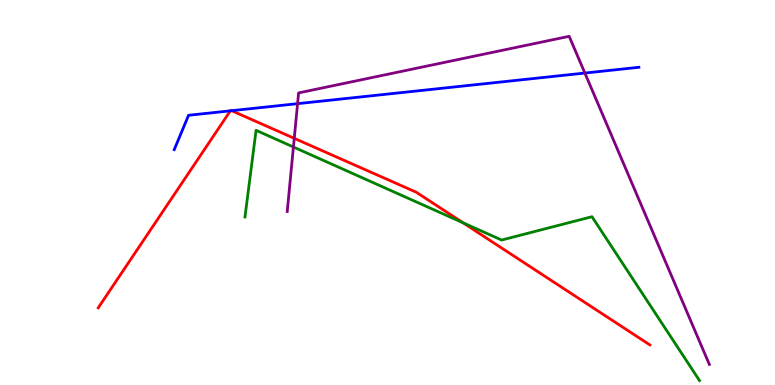[{'lines': ['blue', 'red'], 'intersections': [{'x': 2.97, 'y': 7.12}, {'x': 2.99, 'y': 7.12}]}, {'lines': ['green', 'red'], 'intersections': [{'x': 5.97, 'y': 4.21}]}, {'lines': ['purple', 'red'], 'intersections': [{'x': 3.8, 'y': 6.41}]}, {'lines': ['blue', 'green'], 'intersections': []}, {'lines': ['blue', 'purple'], 'intersections': [{'x': 3.84, 'y': 7.31}, {'x': 7.55, 'y': 8.1}]}, {'lines': ['green', 'purple'], 'intersections': [{'x': 3.79, 'y': 6.18}]}]